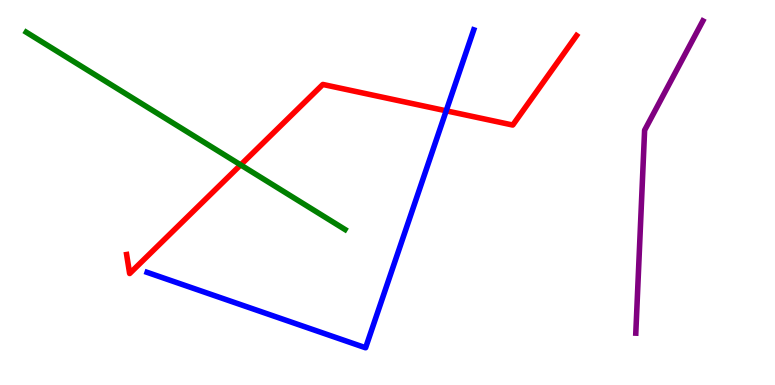[{'lines': ['blue', 'red'], 'intersections': [{'x': 5.76, 'y': 7.12}]}, {'lines': ['green', 'red'], 'intersections': [{'x': 3.11, 'y': 5.72}]}, {'lines': ['purple', 'red'], 'intersections': []}, {'lines': ['blue', 'green'], 'intersections': []}, {'lines': ['blue', 'purple'], 'intersections': []}, {'lines': ['green', 'purple'], 'intersections': []}]